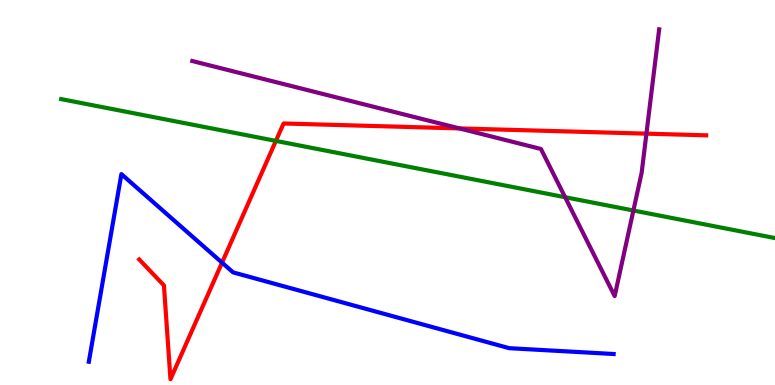[{'lines': ['blue', 'red'], 'intersections': [{'x': 2.86, 'y': 3.18}]}, {'lines': ['green', 'red'], 'intersections': [{'x': 3.56, 'y': 6.34}]}, {'lines': ['purple', 'red'], 'intersections': [{'x': 5.93, 'y': 6.66}, {'x': 8.34, 'y': 6.53}]}, {'lines': ['blue', 'green'], 'intersections': []}, {'lines': ['blue', 'purple'], 'intersections': []}, {'lines': ['green', 'purple'], 'intersections': [{'x': 7.29, 'y': 4.88}, {'x': 8.17, 'y': 4.53}]}]